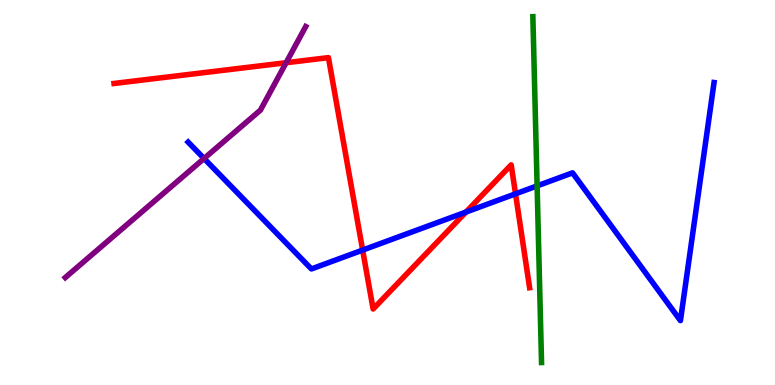[{'lines': ['blue', 'red'], 'intersections': [{'x': 4.68, 'y': 3.5}, {'x': 6.01, 'y': 4.49}, {'x': 6.65, 'y': 4.97}]}, {'lines': ['green', 'red'], 'intersections': []}, {'lines': ['purple', 'red'], 'intersections': [{'x': 3.69, 'y': 8.37}]}, {'lines': ['blue', 'green'], 'intersections': [{'x': 6.93, 'y': 5.17}]}, {'lines': ['blue', 'purple'], 'intersections': [{'x': 2.63, 'y': 5.88}]}, {'lines': ['green', 'purple'], 'intersections': []}]